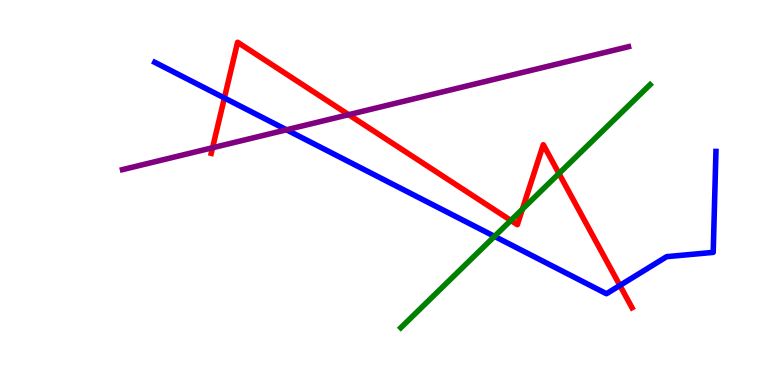[{'lines': ['blue', 'red'], 'intersections': [{'x': 2.9, 'y': 7.46}, {'x': 8.0, 'y': 2.59}]}, {'lines': ['green', 'red'], 'intersections': [{'x': 6.59, 'y': 4.27}, {'x': 6.74, 'y': 4.57}, {'x': 7.21, 'y': 5.49}]}, {'lines': ['purple', 'red'], 'intersections': [{'x': 2.74, 'y': 6.16}, {'x': 4.5, 'y': 7.02}]}, {'lines': ['blue', 'green'], 'intersections': [{'x': 6.38, 'y': 3.86}]}, {'lines': ['blue', 'purple'], 'intersections': [{'x': 3.7, 'y': 6.63}]}, {'lines': ['green', 'purple'], 'intersections': []}]